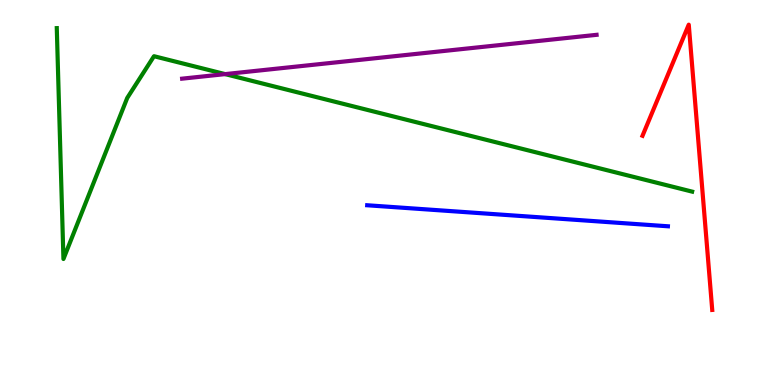[{'lines': ['blue', 'red'], 'intersections': []}, {'lines': ['green', 'red'], 'intersections': []}, {'lines': ['purple', 'red'], 'intersections': []}, {'lines': ['blue', 'green'], 'intersections': []}, {'lines': ['blue', 'purple'], 'intersections': []}, {'lines': ['green', 'purple'], 'intersections': [{'x': 2.91, 'y': 8.07}]}]